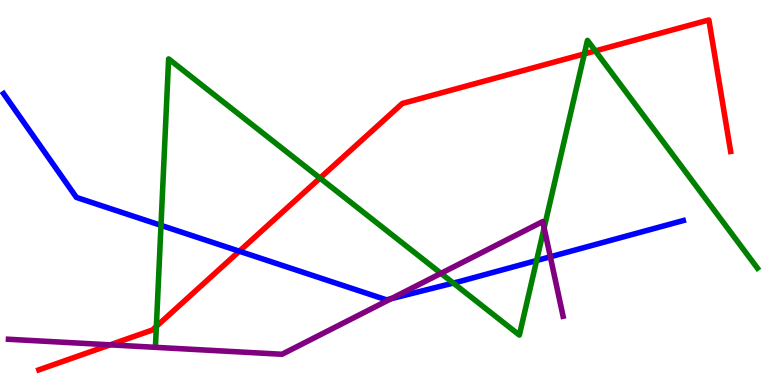[{'lines': ['blue', 'red'], 'intersections': [{'x': 3.09, 'y': 3.47}]}, {'lines': ['green', 'red'], 'intersections': [{'x': 2.02, 'y': 1.52}, {'x': 4.13, 'y': 5.37}, {'x': 7.54, 'y': 8.6}, {'x': 7.68, 'y': 8.68}]}, {'lines': ['purple', 'red'], 'intersections': [{'x': 1.42, 'y': 1.04}]}, {'lines': ['blue', 'green'], 'intersections': [{'x': 2.08, 'y': 4.15}, {'x': 5.85, 'y': 2.65}, {'x': 6.92, 'y': 3.23}]}, {'lines': ['blue', 'purple'], 'intersections': [{'x': 5.05, 'y': 2.24}, {'x': 7.1, 'y': 3.33}]}, {'lines': ['green', 'purple'], 'intersections': [{'x': 5.69, 'y': 2.9}, {'x': 7.02, 'y': 4.08}]}]